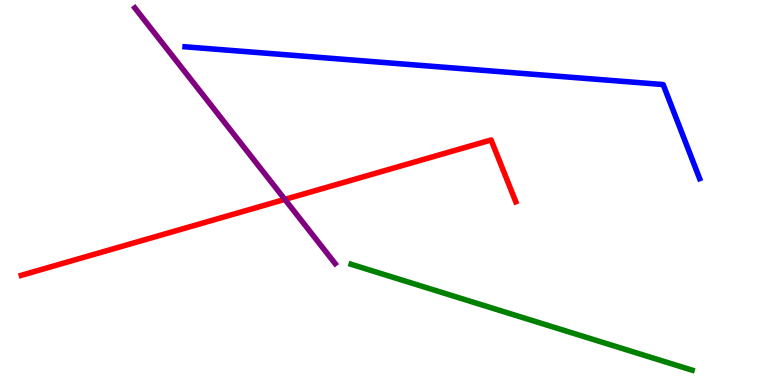[{'lines': ['blue', 'red'], 'intersections': []}, {'lines': ['green', 'red'], 'intersections': []}, {'lines': ['purple', 'red'], 'intersections': [{'x': 3.68, 'y': 4.82}]}, {'lines': ['blue', 'green'], 'intersections': []}, {'lines': ['blue', 'purple'], 'intersections': []}, {'lines': ['green', 'purple'], 'intersections': []}]